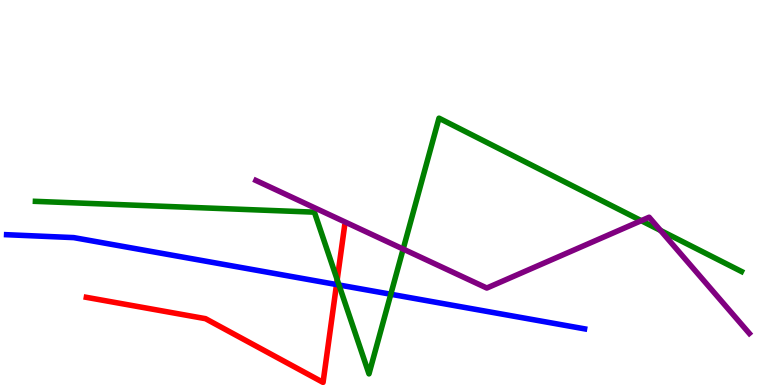[{'lines': ['blue', 'red'], 'intersections': [{'x': 4.34, 'y': 2.61}]}, {'lines': ['green', 'red'], 'intersections': [{'x': 4.35, 'y': 2.74}]}, {'lines': ['purple', 'red'], 'intersections': []}, {'lines': ['blue', 'green'], 'intersections': [{'x': 4.37, 'y': 2.6}, {'x': 5.04, 'y': 2.36}]}, {'lines': ['blue', 'purple'], 'intersections': []}, {'lines': ['green', 'purple'], 'intersections': [{'x': 5.2, 'y': 3.53}, {'x': 8.27, 'y': 4.27}, {'x': 8.52, 'y': 4.01}]}]